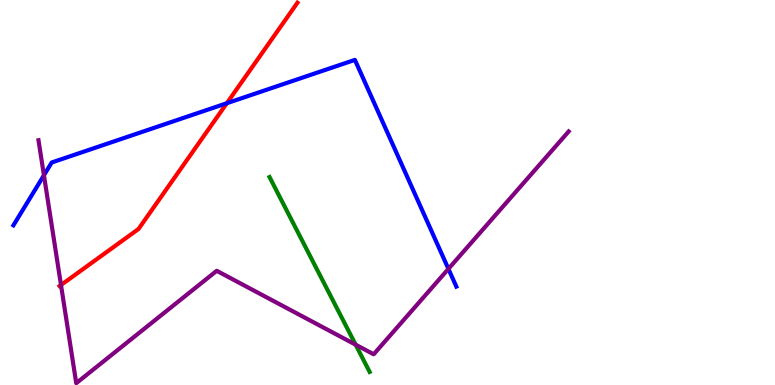[{'lines': ['blue', 'red'], 'intersections': [{'x': 2.93, 'y': 7.32}]}, {'lines': ['green', 'red'], 'intersections': []}, {'lines': ['purple', 'red'], 'intersections': [{'x': 0.787, 'y': 2.6}]}, {'lines': ['blue', 'green'], 'intersections': []}, {'lines': ['blue', 'purple'], 'intersections': [{'x': 0.567, 'y': 5.45}, {'x': 5.79, 'y': 3.02}]}, {'lines': ['green', 'purple'], 'intersections': [{'x': 4.59, 'y': 1.05}]}]